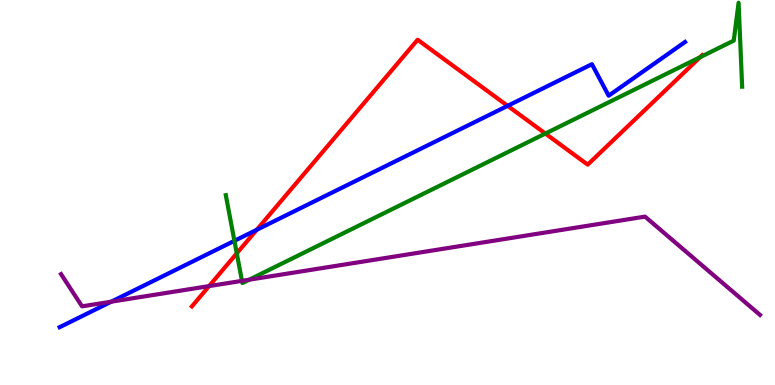[{'lines': ['blue', 'red'], 'intersections': [{'x': 3.31, 'y': 4.03}, {'x': 6.55, 'y': 7.25}]}, {'lines': ['green', 'red'], 'intersections': [{'x': 3.06, 'y': 3.42}, {'x': 7.04, 'y': 6.53}, {'x': 9.03, 'y': 8.51}]}, {'lines': ['purple', 'red'], 'intersections': [{'x': 2.7, 'y': 2.57}]}, {'lines': ['blue', 'green'], 'intersections': [{'x': 3.02, 'y': 3.74}]}, {'lines': ['blue', 'purple'], 'intersections': [{'x': 1.44, 'y': 2.16}]}, {'lines': ['green', 'purple'], 'intersections': [{'x': 3.12, 'y': 2.7}, {'x': 3.22, 'y': 2.73}]}]